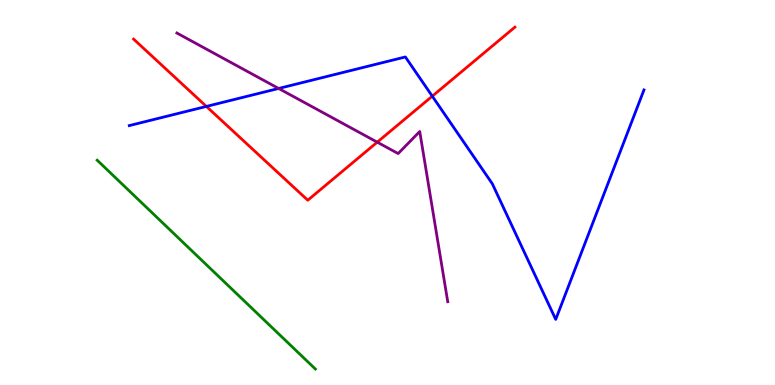[{'lines': ['blue', 'red'], 'intersections': [{'x': 2.66, 'y': 7.24}, {'x': 5.58, 'y': 7.5}]}, {'lines': ['green', 'red'], 'intersections': []}, {'lines': ['purple', 'red'], 'intersections': [{'x': 4.87, 'y': 6.31}]}, {'lines': ['blue', 'green'], 'intersections': []}, {'lines': ['blue', 'purple'], 'intersections': [{'x': 3.6, 'y': 7.7}]}, {'lines': ['green', 'purple'], 'intersections': []}]